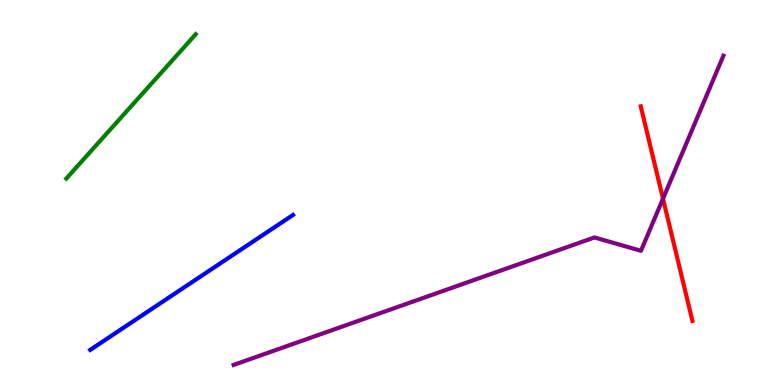[{'lines': ['blue', 'red'], 'intersections': []}, {'lines': ['green', 'red'], 'intersections': []}, {'lines': ['purple', 'red'], 'intersections': [{'x': 8.55, 'y': 4.84}]}, {'lines': ['blue', 'green'], 'intersections': []}, {'lines': ['blue', 'purple'], 'intersections': []}, {'lines': ['green', 'purple'], 'intersections': []}]